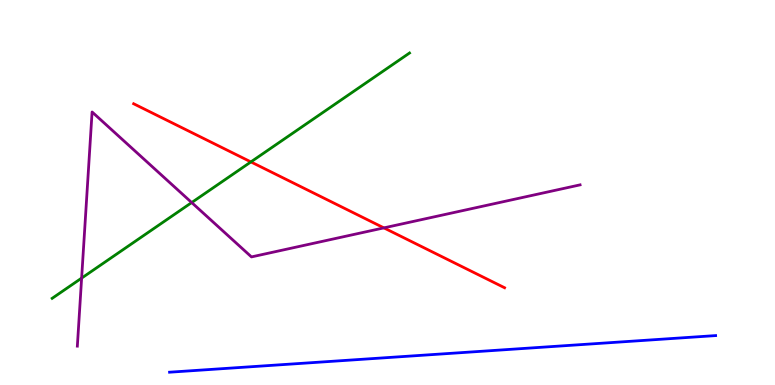[{'lines': ['blue', 'red'], 'intersections': []}, {'lines': ['green', 'red'], 'intersections': [{'x': 3.24, 'y': 5.79}]}, {'lines': ['purple', 'red'], 'intersections': [{'x': 4.95, 'y': 4.08}]}, {'lines': ['blue', 'green'], 'intersections': []}, {'lines': ['blue', 'purple'], 'intersections': []}, {'lines': ['green', 'purple'], 'intersections': [{'x': 1.05, 'y': 2.78}, {'x': 2.47, 'y': 4.74}]}]